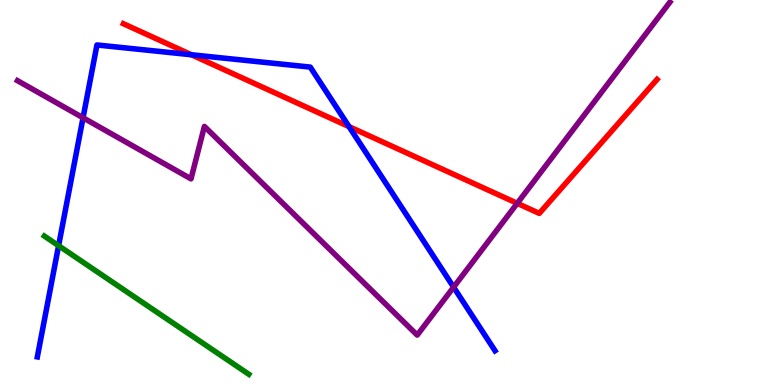[{'lines': ['blue', 'red'], 'intersections': [{'x': 2.47, 'y': 8.58}, {'x': 4.5, 'y': 6.71}]}, {'lines': ['green', 'red'], 'intersections': []}, {'lines': ['purple', 'red'], 'intersections': [{'x': 6.67, 'y': 4.72}]}, {'lines': ['blue', 'green'], 'intersections': [{'x': 0.756, 'y': 3.62}]}, {'lines': ['blue', 'purple'], 'intersections': [{'x': 1.07, 'y': 6.94}, {'x': 5.85, 'y': 2.54}]}, {'lines': ['green', 'purple'], 'intersections': []}]